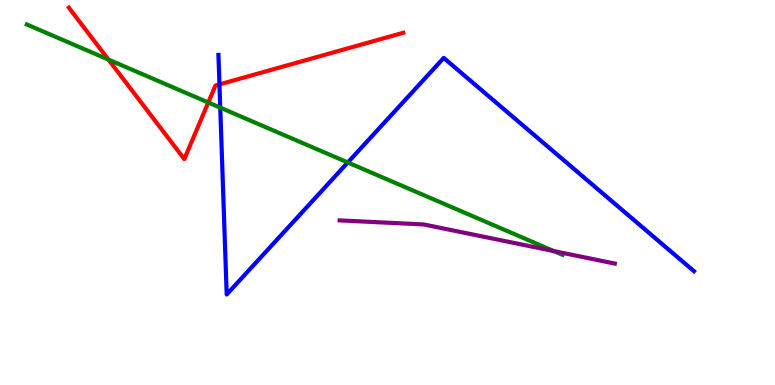[{'lines': ['blue', 'red'], 'intersections': [{'x': 2.83, 'y': 7.81}]}, {'lines': ['green', 'red'], 'intersections': [{'x': 1.4, 'y': 8.45}, {'x': 2.69, 'y': 7.34}]}, {'lines': ['purple', 'red'], 'intersections': []}, {'lines': ['blue', 'green'], 'intersections': [{'x': 2.84, 'y': 7.2}, {'x': 4.49, 'y': 5.78}]}, {'lines': ['blue', 'purple'], 'intersections': []}, {'lines': ['green', 'purple'], 'intersections': [{'x': 7.15, 'y': 3.48}]}]